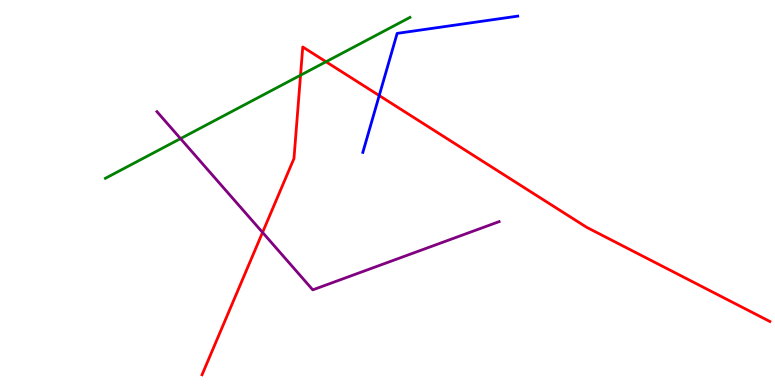[{'lines': ['blue', 'red'], 'intersections': [{'x': 4.89, 'y': 7.52}]}, {'lines': ['green', 'red'], 'intersections': [{'x': 3.88, 'y': 8.05}, {'x': 4.21, 'y': 8.4}]}, {'lines': ['purple', 'red'], 'intersections': [{'x': 3.39, 'y': 3.96}]}, {'lines': ['blue', 'green'], 'intersections': []}, {'lines': ['blue', 'purple'], 'intersections': []}, {'lines': ['green', 'purple'], 'intersections': [{'x': 2.33, 'y': 6.4}]}]